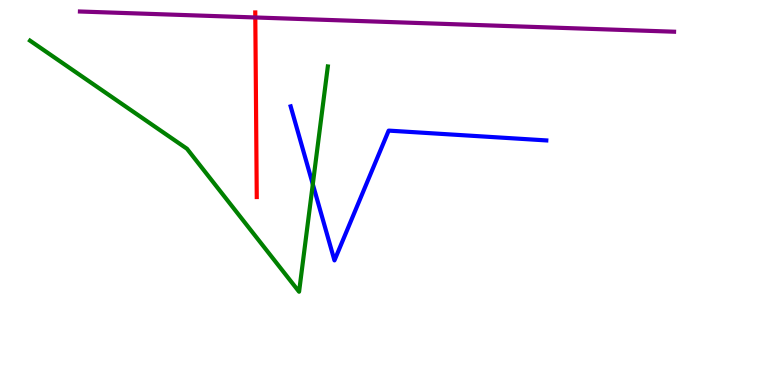[{'lines': ['blue', 'red'], 'intersections': []}, {'lines': ['green', 'red'], 'intersections': []}, {'lines': ['purple', 'red'], 'intersections': [{'x': 3.29, 'y': 9.55}]}, {'lines': ['blue', 'green'], 'intersections': [{'x': 4.04, 'y': 5.21}]}, {'lines': ['blue', 'purple'], 'intersections': []}, {'lines': ['green', 'purple'], 'intersections': []}]